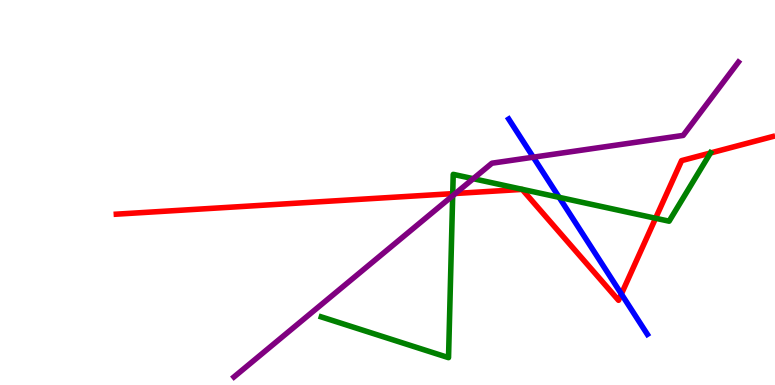[{'lines': ['blue', 'red'], 'intersections': [{'x': 8.02, 'y': 2.36}]}, {'lines': ['green', 'red'], 'intersections': [{'x': 5.84, 'y': 4.97}, {'x': 8.46, 'y': 4.33}, {'x': 9.17, 'y': 6.03}]}, {'lines': ['purple', 'red'], 'intersections': [{'x': 5.88, 'y': 4.97}]}, {'lines': ['blue', 'green'], 'intersections': [{'x': 7.21, 'y': 4.87}]}, {'lines': ['blue', 'purple'], 'intersections': [{'x': 6.88, 'y': 5.92}]}, {'lines': ['green', 'purple'], 'intersections': [{'x': 5.84, 'y': 4.92}, {'x': 6.11, 'y': 5.36}]}]